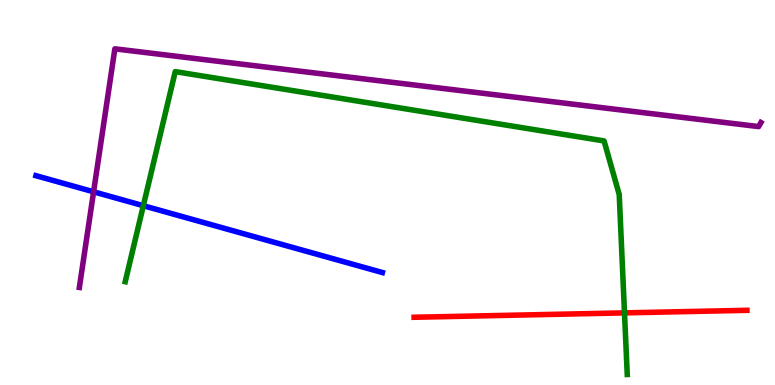[{'lines': ['blue', 'red'], 'intersections': []}, {'lines': ['green', 'red'], 'intersections': [{'x': 8.06, 'y': 1.87}]}, {'lines': ['purple', 'red'], 'intersections': []}, {'lines': ['blue', 'green'], 'intersections': [{'x': 1.85, 'y': 4.66}]}, {'lines': ['blue', 'purple'], 'intersections': [{'x': 1.21, 'y': 5.02}]}, {'lines': ['green', 'purple'], 'intersections': []}]